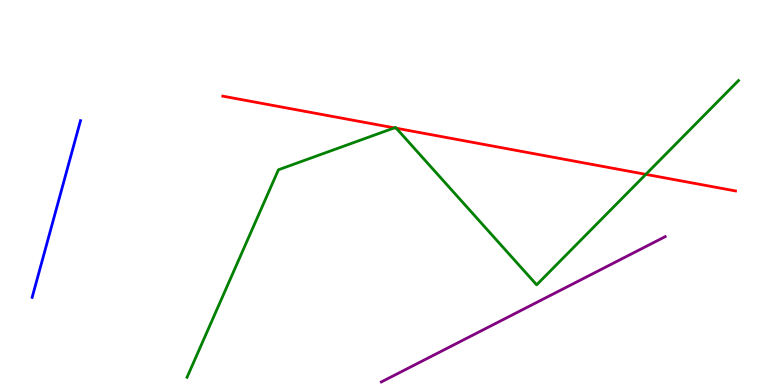[{'lines': ['blue', 'red'], 'intersections': []}, {'lines': ['green', 'red'], 'intersections': [{'x': 5.09, 'y': 6.68}, {'x': 5.11, 'y': 6.67}, {'x': 8.33, 'y': 5.47}]}, {'lines': ['purple', 'red'], 'intersections': []}, {'lines': ['blue', 'green'], 'intersections': []}, {'lines': ['blue', 'purple'], 'intersections': []}, {'lines': ['green', 'purple'], 'intersections': []}]